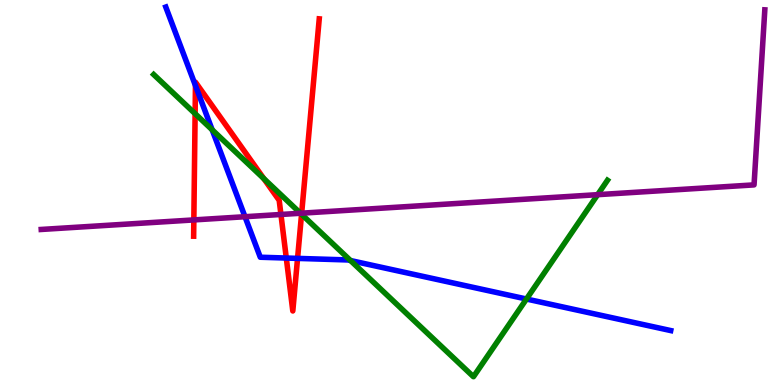[{'lines': ['blue', 'red'], 'intersections': [{'x': 2.52, 'y': 7.78}, {'x': 3.69, 'y': 3.3}, {'x': 3.84, 'y': 3.29}]}, {'lines': ['green', 'red'], 'intersections': [{'x': 2.52, 'y': 7.05}, {'x': 3.4, 'y': 5.36}, {'x': 3.89, 'y': 4.43}]}, {'lines': ['purple', 'red'], 'intersections': [{'x': 2.5, 'y': 4.29}, {'x': 3.62, 'y': 4.43}, {'x': 3.89, 'y': 4.46}]}, {'lines': ['blue', 'green'], 'intersections': [{'x': 2.74, 'y': 6.63}, {'x': 4.52, 'y': 3.23}, {'x': 6.79, 'y': 2.23}]}, {'lines': ['blue', 'purple'], 'intersections': [{'x': 3.16, 'y': 4.37}]}, {'lines': ['green', 'purple'], 'intersections': [{'x': 3.88, 'y': 4.46}, {'x': 7.71, 'y': 4.94}]}]